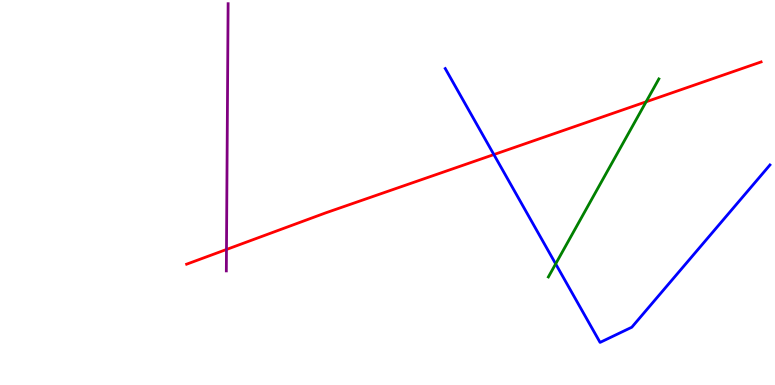[{'lines': ['blue', 'red'], 'intersections': [{'x': 6.37, 'y': 5.99}]}, {'lines': ['green', 'red'], 'intersections': [{'x': 8.34, 'y': 7.36}]}, {'lines': ['purple', 'red'], 'intersections': [{'x': 2.92, 'y': 3.52}]}, {'lines': ['blue', 'green'], 'intersections': [{'x': 7.17, 'y': 3.15}]}, {'lines': ['blue', 'purple'], 'intersections': []}, {'lines': ['green', 'purple'], 'intersections': []}]